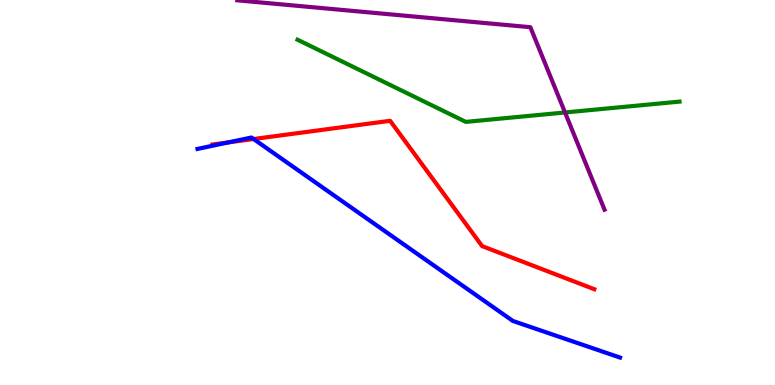[{'lines': ['blue', 'red'], 'intersections': [{'x': 2.95, 'y': 6.3}, {'x': 3.27, 'y': 6.39}]}, {'lines': ['green', 'red'], 'intersections': []}, {'lines': ['purple', 'red'], 'intersections': []}, {'lines': ['blue', 'green'], 'intersections': []}, {'lines': ['blue', 'purple'], 'intersections': []}, {'lines': ['green', 'purple'], 'intersections': [{'x': 7.29, 'y': 7.08}]}]